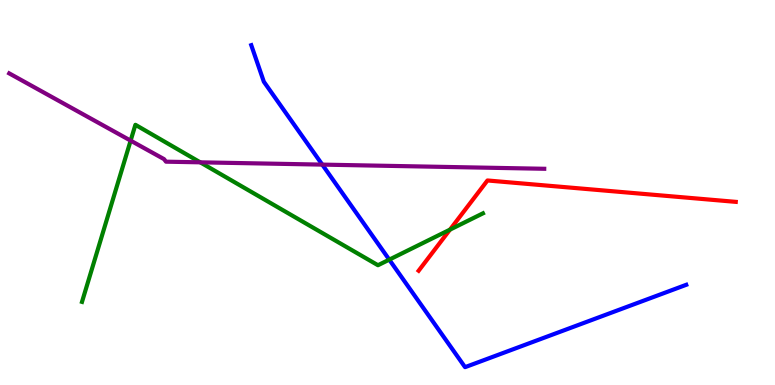[{'lines': ['blue', 'red'], 'intersections': []}, {'lines': ['green', 'red'], 'intersections': [{'x': 5.81, 'y': 4.04}]}, {'lines': ['purple', 'red'], 'intersections': []}, {'lines': ['blue', 'green'], 'intersections': [{'x': 5.02, 'y': 3.26}]}, {'lines': ['blue', 'purple'], 'intersections': [{'x': 4.16, 'y': 5.72}]}, {'lines': ['green', 'purple'], 'intersections': [{'x': 1.69, 'y': 6.35}, {'x': 2.58, 'y': 5.78}]}]